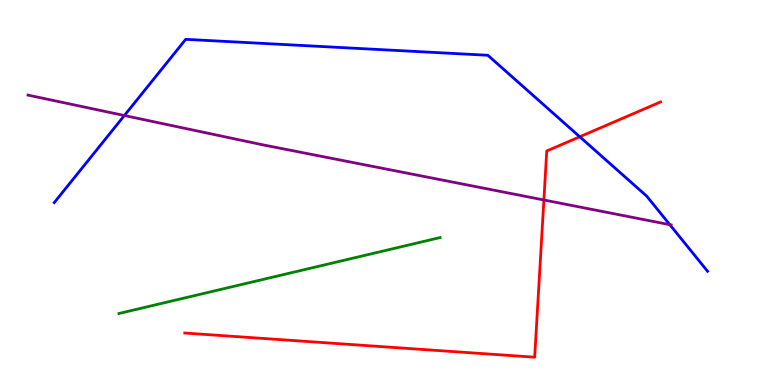[{'lines': ['blue', 'red'], 'intersections': [{'x': 7.48, 'y': 6.45}]}, {'lines': ['green', 'red'], 'intersections': []}, {'lines': ['purple', 'red'], 'intersections': [{'x': 7.02, 'y': 4.81}]}, {'lines': ['blue', 'green'], 'intersections': []}, {'lines': ['blue', 'purple'], 'intersections': [{'x': 1.6, 'y': 7.0}, {'x': 8.64, 'y': 4.16}]}, {'lines': ['green', 'purple'], 'intersections': []}]